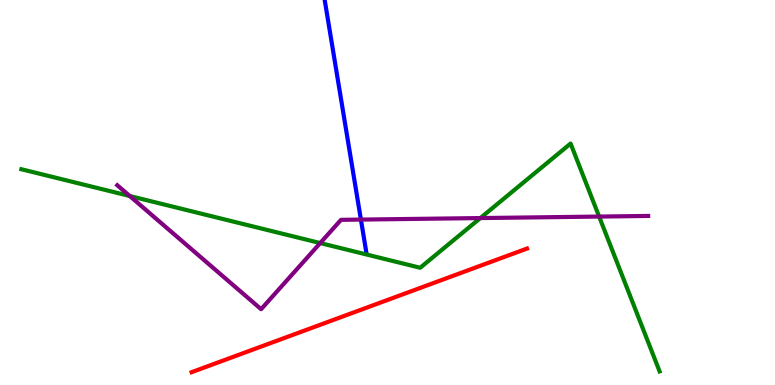[{'lines': ['blue', 'red'], 'intersections': []}, {'lines': ['green', 'red'], 'intersections': []}, {'lines': ['purple', 'red'], 'intersections': []}, {'lines': ['blue', 'green'], 'intersections': []}, {'lines': ['blue', 'purple'], 'intersections': [{'x': 4.66, 'y': 4.3}]}, {'lines': ['green', 'purple'], 'intersections': [{'x': 1.67, 'y': 4.91}, {'x': 4.13, 'y': 3.69}, {'x': 6.2, 'y': 4.34}, {'x': 7.73, 'y': 4.37}]}]